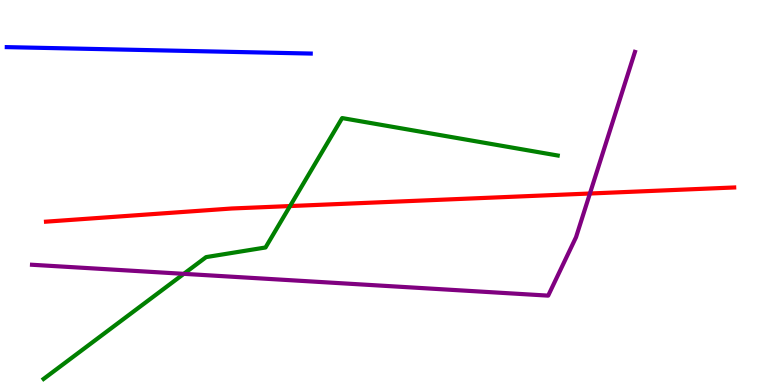[{'lines': ['blue', 'red'], 'intersections': []}, {'lines': ['green', 'red'], 'intersections': [{'x': 3.74, 'y': 4.65}]}, {'lines': ['purple', 'red'], 'intersections': [{'x': 7.61, 'y': 4.97}]}, {'lines': ['blue', 'green'], 'intersections': []}, {'lines': ['blue', 'purple'], 'intersections': []}, {'lines': ['green', 'purple'], 'intersections': [{'x': 2.37, 'y': 2.89}]}]